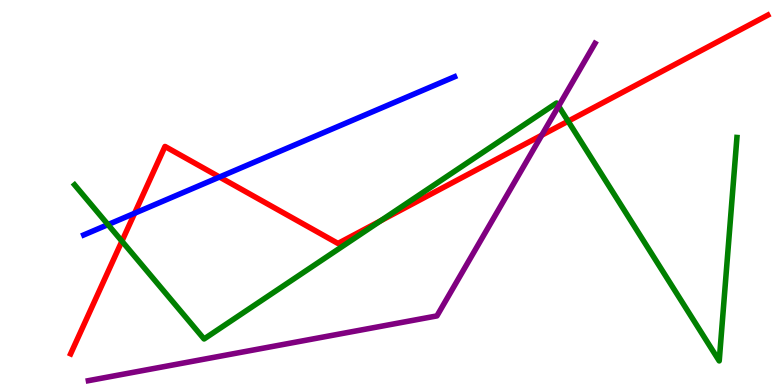[{'lines': ['blue', 'red'], 'intersections': [{'x': 1.74, 'y': 4.46}, {'x': 2.83, 'y': 5.4}]}, {'lines': ['green', 'red'], 'intersections': [{'x': 1.57, 'y': 3.74}, {'x': 4.91, 'y': 4.26}, {'x': 7.33, 'y': 6.85}]}, {'lines': ['purple', 'red'], 'intersections': [{'x': 6.99, 'y': 6.49}]}, {'lines': ['blue', 'green'], 'intersections': [{'x': 1.39, 'y': 4.17}]}, {'lines': ['blue', 'purple'], 'intersections': []}, {'lines': ['green', 'purple'], 'intersections': [{'x': 7.21, 'y': 7.24}]}]